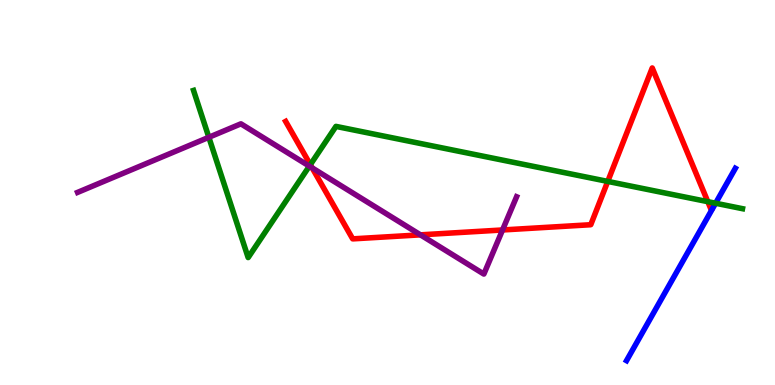[{'lines': ['blue', 'red'], 'intersections': []}, {'lines': ['green', 'red'], 'intersections': [{'x': 4.0, 'y': 5.72}, {'x': 7.84, 'y': 5.29}, {'x': 9.13, 'y': 4.76}]}, {'lines': ['purple', 'red'], 'intersections': [{'x': 4.03, 'y': 5.64}, {'x': 5.42, 'y': 3.9}, {'x': 6.48, 'y': 4.03}]}, {'lines': ['blue', 'green'], 'intersections': [{'x': 9.23, 'y': 4.72}]}, {'lines': ['blue', 'purple'], 'intersections': []}, {'lines': ['green', 'purple'], 'intersections': [{'x': 2.69, 'y': 6.43}, {'x': 3.99, 'y': 5.68}]}]